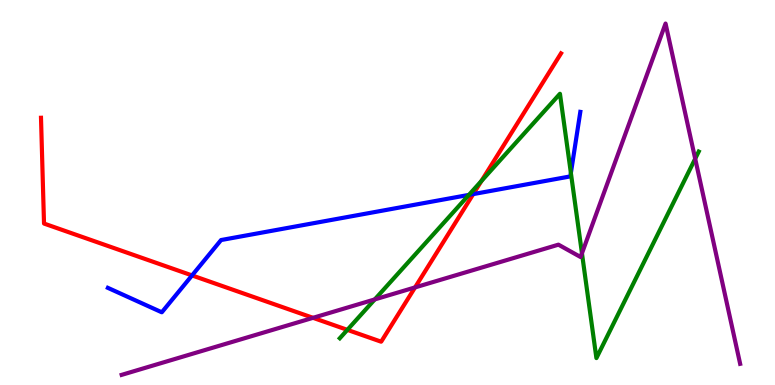[{'lines': ['blue', 'red'], 'intersections': [{'x': 2.48, 'y': 2.85}, {'x': 6.11, 'y': 4.96}]}, {'lines': ['green', 'red'], 'intersections': [{'x': 4.48, 'y': 1.43}, {'x': 6.21, 'y': 5.3}]}, {'lines': ['purple', 'red'], 'intersections': [{'x': 4.04, 'y': 1.74}, {'x': 5.36, 'y': 2.53}]}, {'lines': ['blue', 'green'], 'intersections': [{'x': 6.05, 'y': 4.94}, {'x': 7.37, 'y': 5.51}]}, {'lines': ['blue', 'purple'], 'intersections': []}, {'lines': ['green', 'purple'], 'intersections': [{'x': 4.84, 'y': 2.22}, {'x': 7.51, 'y': 3.42}, {'x': 8.97, 'y': 5.88}]}]